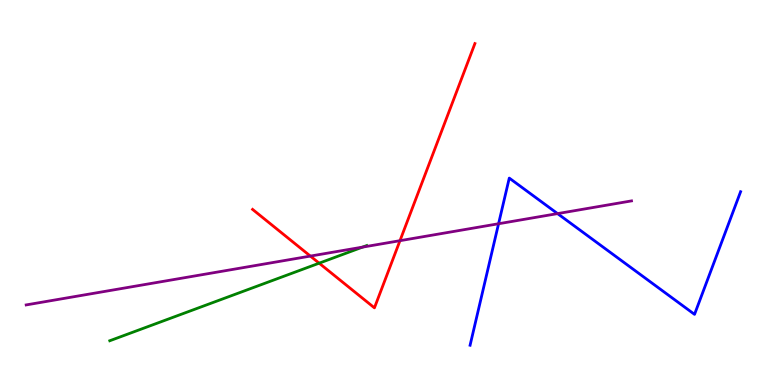[{'lines': ['blue', 'red'], 'intersections': []}, {'lines': ['green', 'red'], 'intersections': [{'x': 4.12, 'y': 3.16}]}, {'lines': ['purple', 'red'], 'intersections': [{'x': 4.0, 'y': 3.35}, {'x': 5.16, 'y': 3.75}]}, {'lines': ['blue', 'green'], 'intersections': []}, {'lines': ['blue', 'purple'], 'intersections': [{'x': 6.43, 'y': 4.19}, {'x': 7.19, 'y': 4.45}]}, {'lines': ['green', 'purple'], 'intersections': [{'x': 4.68, 'y': 3.58}]}]